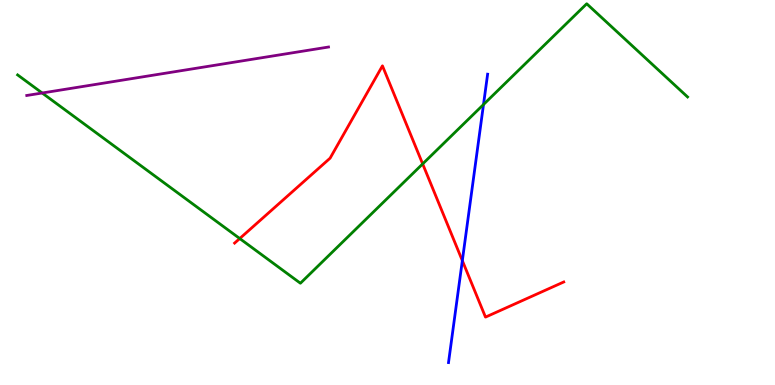[{'lines': ['blue', 'red'], 'intersections': [{'x': 5.97, 'y': 3.23}]}, {'lines': ['green', 'red'], 'intersections': [{'x': 3.09, 'y': 3.8}, {'x': 5.45, 'y': 5.74}]}, {'lines': ['purple', 'red'], 'intersections': []}, {'lines': ['blue', 'green'], 'intersections': [{'x': 6.24, 'y': 7.29}]}, {'lines': ['blue', 'purple'], 'intersections': []}, {'lines': ['green', 'purple'], 'intersections': [{'x': 0.544, 'y': 7.58}]}]